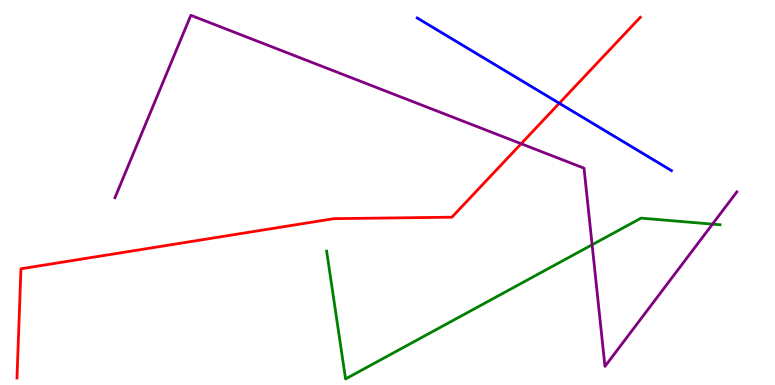[{'lines': ['blue', 'red'], 'intersections': [{'x': 7.22, 'y': 7.32}]}, {'lines': ['green', 'red'], 'intersections': []}, {'lines': ['purple', 'red'], 'intersections': [{'x': 6.72, 'y': 6.27}]}, {'lines': ['blue', 'green'], 'intersections': []}, {'lines': ['blue', 'purple'], 'intersections': []}, {'lines': ['green', 'purple'], 'intersections': [{'x': 7.64, 'y': 3.64}, {'x': 9.19, 'y': 4.18}]}]